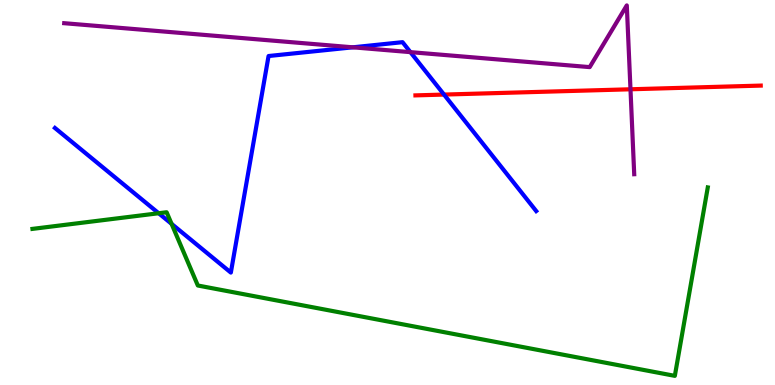[{'lines': ['blue', 'red'], 'intersections': [{'x': 5.73, 'y': 7.54}]}, {'lines': ['green', 'red'], 'intersections': []}, {'lines': ['purple', 'red'], 'intersections': [{'x': 8.14, 'y': 7.68}]}, {'lines': ['blue', 'green'], 'intersections': [{'x': 2.05, 'y': 4.46}, {'x': 2.21, 'y': 4.19}]}, {'lines': ['blue', 'purple'], 'intersections': [{'x': 4.55, 'y': 8.77}, {'x': 5.3, 'y': 8.65}]}, {'lines': ['green', 'purple'], 'intersections': []}]